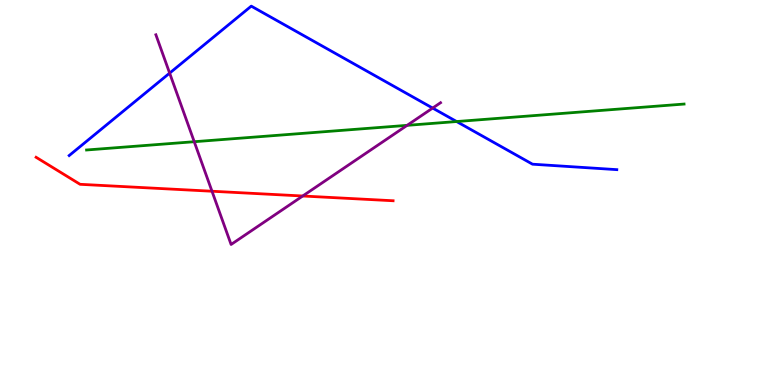[{'lines': ['blue', 'red'], 'intersections': []}, {'lines': ['green', 'red'], 'intersections': []}, {'lines': ['purple', 'red'], 'intersections': [{'x': 2.74, 'y': 5.03}, {'x': 3.91, 'y': 4.91}]}, {'lines': ['blue', 'green'], 'intersections': [{'x': 5.89, 'y': 6.84}]}, {'lines': ['blue', 'purple'], 'intersections': [{'x': 2.19, 'y': 8.1}, {'x': 5.58, 'y': 7.19}]}, {'lines': ['green', 'purple'], 'intersections': [{'x': 2.51, 'y': 6.32}, {'x': 5.25, 'y': 6.74}]}]